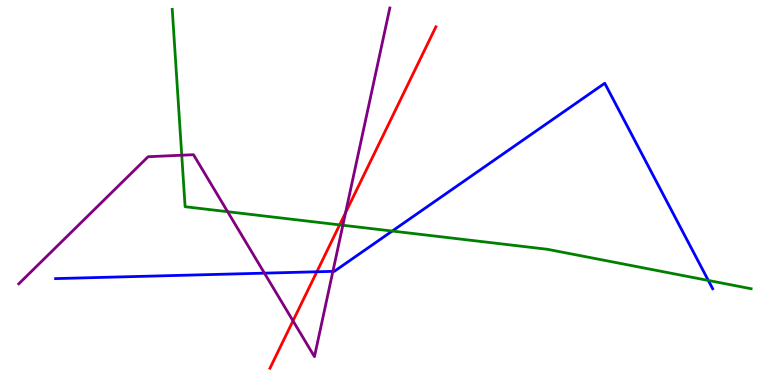[{'lines': ['blue', 'red'], 'intersections': [{'x': 4.09, 'y': 2.94}]}, {'lines': ['green', 'red'], 'intersections': [{'x': 4.38, 'y': 4.16}]}, {'lines': ['purple', 'red'], 'intersections': [{'x': 3.78, 'y': 1.67}, {'x': 4.46, 'y': 4.48}]}, {'lines': ['blue', 'green'], 'intersections': [{'x': 5.06, 'y': 4.0}, {'x': 9.14, 'y': 2.72}]}, {'lines': ['blue', 'purple'], 'intersections': [{'x': 3.41, 'y': 2.91}, {'x': 4.3, 'y': 2.95}]}, {'lines': ['green', 'purple'], 'intersections': [{'x': 2.35, 'y': 5.97}, {'x': 2.94, 'y': 4.5}, {'x': 4.42, 'y': 4.15}]}]